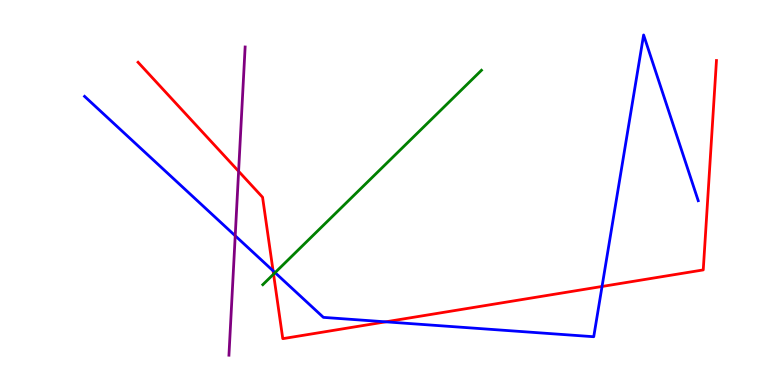[{'lines': ['blue', 'red'], 'intersections': [{'x': 3.52, 'y': 2.97}, {'x': 4.98, 'y': 1.64}, {'x': 7.77, 'y': 2.56}]}, {'lines': ['green', 'red'], 'intersections': [{'x': 3.53, 'y': 2.88}]}, {'lines': ['purple', 'red'], 'intersections': [{'x': 3.08, 'y': 5.55}]}, {'lines': ['blue', 'green'], 'intersections': [{'x': 3.55, 'y': 2.92}]}, {'lines': ['blue', 'purple'], 'intersections': [{'x': 3.04, 'y': 3.88}]}, {'lines': ['green', 'purple'], 'intersections': []}]